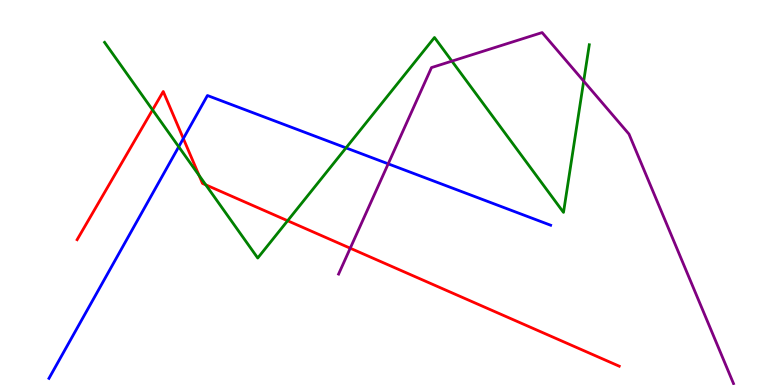[{'lines': ['blue', 'red'], 'intersections': [{'x': 2.37, 'y': 6.4}]}, {'lines': ['green', 'red'], 'intersections': [{'x': 1.97, 'y': 7.15}, {'x': 2.57, 'y': 5.44}, {'x': 2.66, 'y': 5.2}, {'x': 3.71, 'y': 4.27}]}, {'lines': ['purple', 'red'], 'intersections': [{'x': 4.52, 'y': 3.55}]}, {'lines': ['blue', 'green'], 'intersections': [{'x': 2.31, 'y': 6.19}, {'x': 4.46, 'y': 6.16}]}, {'lines': ['blue', 'purple'], 'intersections': [{'x': 5.01, 'y': 5.74}]}, {'lines': ['green', 'purple'], 'intersections': [{'x': 5.83, 'y': 8.41}, {'x': 7.53, 'y': 7.89}]}]